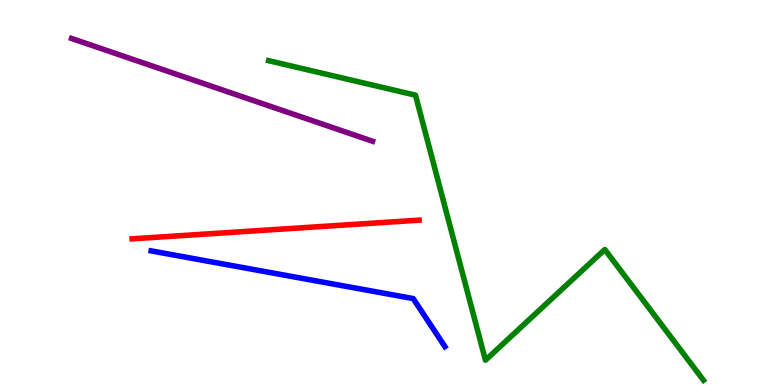[{'lines': ['blue', 'red'], 'intersections': []}, {'lines': ['green', 'red'], 'intersections': []}, {'lines': ['purple', 'red'], 'intersections': []}, {'lines': ['blue', 'green'], 'intersections': []}, {'lines': ['blue', 'purple'], 'intersections': []}, {'lines': ['green', 'purple'], 'intersections': []}]